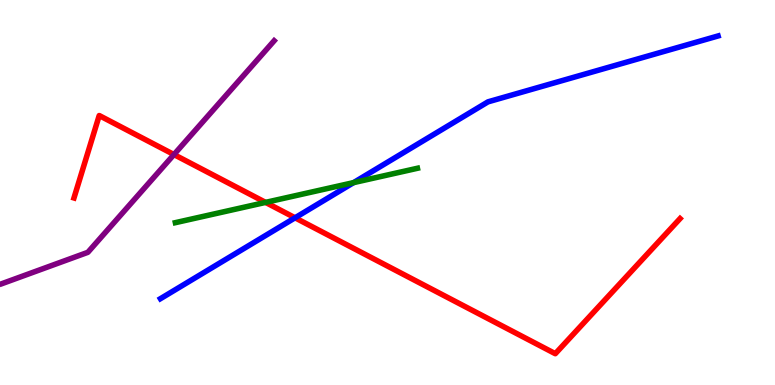[{'lines': ['blue', 'red'], 'intersections': [{'x': 3.81, 'y': 4.34}]}, {'lines': ['green', 'red'], 'intersections': [{'x': 3.43, 'y': 4.74}]}, {'lines': ['purple', 'red'], 'intersections': [{'x': 2.24, 'y': 5.99}]}, {'lines': ['blue', 'green'], 'intersections': [{'x': 4.56, 'y': 5.26}]}, {'lines': ['blue', 'purple'], 'intersections': []}, {'lines': ['green', 'purple'], 'intersections': []}]